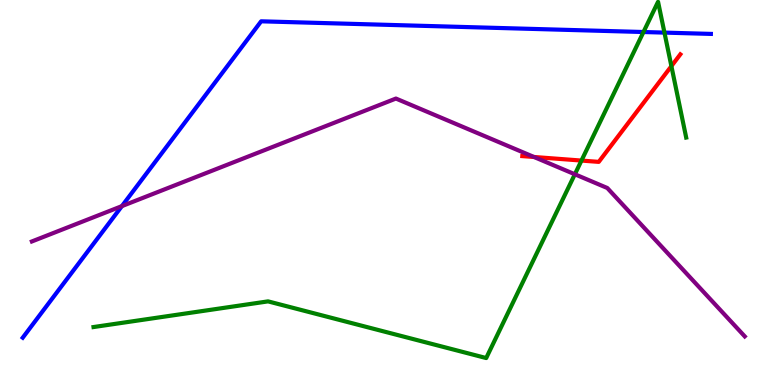[{'lines': ['blue', 'red'], 'intersections': []}, {'lines': ['green', 'red'], 'intersections': [{'x': 7.5, 'y': 5.83}, {'x': 8.66, 'y': 8.28}]}, {'lines': ['purple', 'red'], 'intersections': [{'x': 6.89, 'y': 5.92}]}, {'lines': ['blue', 'green'], 'intersections': [{'x': 8.3, 'y': 9.17}, {'x': 8.57, 'y': 9.15}]}, {'lines': ['blue', 'purple'], 'intersections': [{'x': 1.57, 'y': 4.65}]}, {'lines': ['green', 'purple'], 'intersections': [{'x': 7.42, 'y': 5.47}]}]